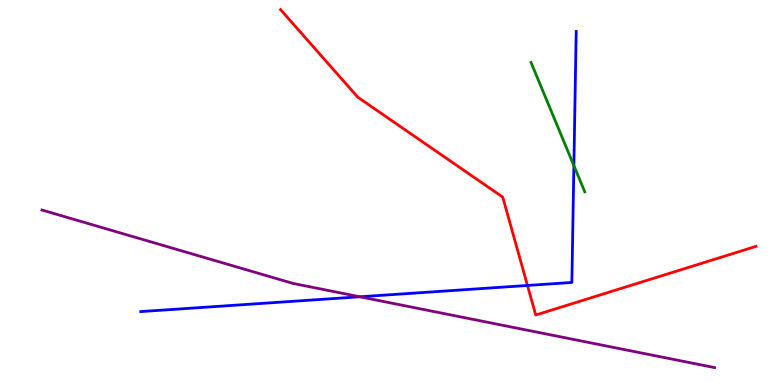[{'lines': ['blue', 'red'], 'intersections': [{'x': 6.81, 'y': 2.59}]}, {'lines': ['green', 'red'], 'intersections': []}, {'lines': ['purple', 'red'], 'intersections': []}, {'lines': ['blue', 'green'], 'intersections': [{'x': 7.4, 'y': 5.7}]}, {'lines': ['blue', 'purple'], 'intersections': [{'x': 4.64, 'y': 2.29}]}, {'lines': ['green', 'purple'], 'intersections': []}]